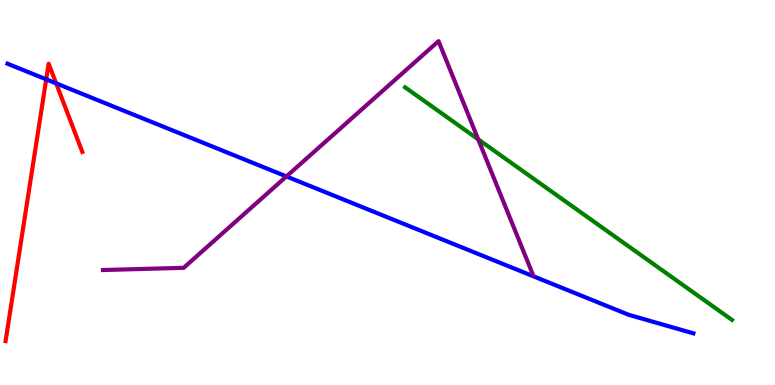[{'lines': ['blue', 'red'], 'intersections': [{'x': 0.596, 'y': 7.94}, {'x': 0.725, 'y': 7.83}]}, {'lines': ['green', 'red'], 'intersections': []}, {'lines': ['purple', 'red'], 'intersections': []}, {'lines': ['blue', 'green'], 'intersections': []}, {'lines': ['blue', 'purple'], 'intersections': [{'x': 3.7, 'y': 5.42}]}, {'lines': ['green', 'purple'], 'intersections': [{'x': 6.17, 'y': 6.38}]}]